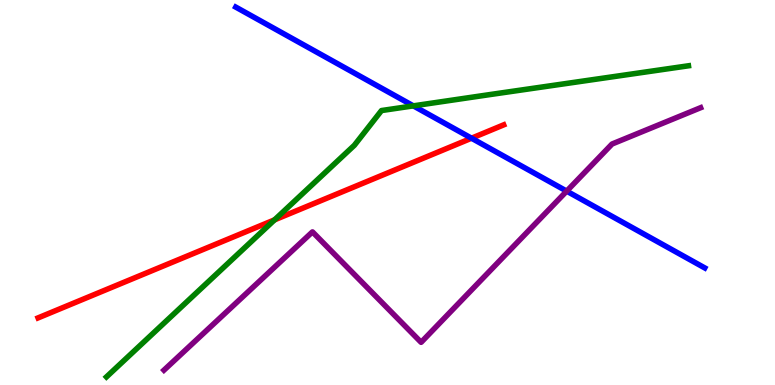[{'lines': ['blue', 'red'], 'intersections': [{'x': 6.08, 'y': 6.41}]}, {'lines': ['green', 'red'], 'intersections': [{'x': 3.54, 'y': 4.29}]}, {'lines': ['purple', 'red'], 'intersections': []}, {'lines': ['blue', 'green'], 'intersections': [{'x': 5.33, 'y': 7.25}]}, {'lines': ['blue', 'purple'], 'intersections': [{'x': 7.31, 'y': 5.04}]}, {'lines': ['green', 'purple'], 'intersections': []}]